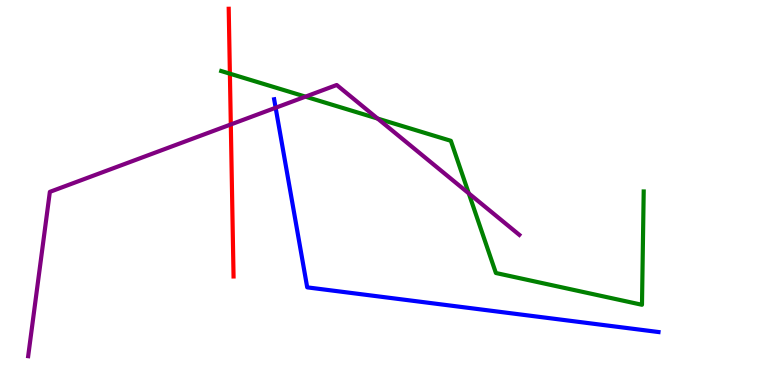[{'lines': ['blue', 'red'], 'intersections': []}, {'lines': ['green', 'red'], 'intersections': [{'x': 2.97, 'y': 8.09}]}, {'lines': ['purple', 'red'], 'intersections': [{'x': 2.98, 'y': 6.77}]}, {'lines': ['blue', 'green'], 'intersections': []}, {'lines': ['blue', 'purple'], 'intersections': [{'x': 3.56, 'y': 7.2}]}, {'lines': ['green', 'purple'], 'intersections': [{'x': 3.94, 'y': 7.49}, {'x': 4.87, 'y': 6.92}, {'x': 6.05, 'y': 4.98}]}]